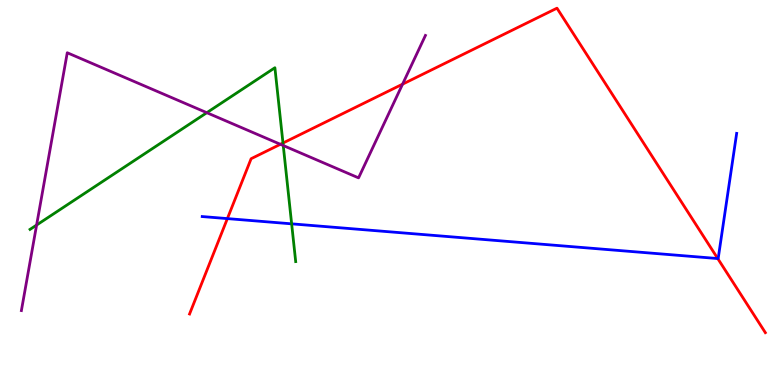[{'lines': ['blue', 'red'], 'intersections': [{'x': 2.93, 'y': 4.32}, {'x': 9.26, 'y': 3.28}]}, {'lines': ['green', 'red'], 'intersections': [{'x': 3.65, 'y': 6.28}]}, {'lines': ['purple', 'red'], 'intersections': [{'x': 3.62, 'y': 6.25}, {'x': 5.19, 'y': 7.81}]}, {'lines': ['blue', 'green'], 'intersections': [{'x': 3.76, 'y': 4.19}]}, {'lines': ['blue', 'purple'], 'intersections': []}, {'lines': ['green', 'purple'], 'intersections': [{'x': 0.472, 'y': 4.15}, {'x': 2.67, 'y': 7.07}, {'x': 3.65, 'y': 6.22}]}]